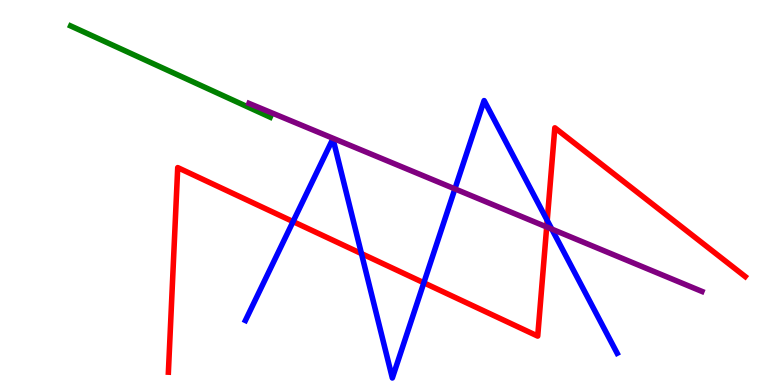[{'lines': ['blue', 'red'], 'intersections': [{'x': 3.78, 'y': 4.24}, {'x': 4.66, 'y': 3.41}, {'x': 5.47, 'y': 2.65}, {'x': 7.06, 'y': 4.27}]}, {'lines': ['green', 'red'], 'intersections': []}, {'lines': ['purple', 'red'], 'intersections': [{'x': 7.05, 'y': 4.1}]}, {'lines': ['blue', 'green'], 'intersections': []}, {'lines': ['blue', 'purple'], 'intersections': [{'x': 5.87, 'y': 5.09}, {'x': 7.12, 'y': 4.05}]}, {'lines': ['green', 'purple'], 'intersections': []}]